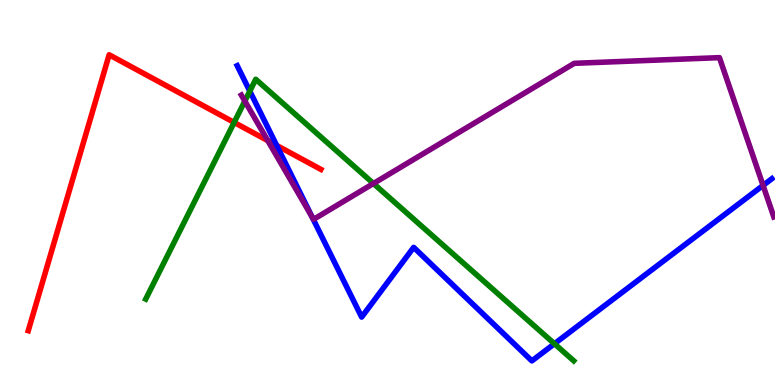[{'lines': ['blue', 'red'], 'intersections': [{'x': 3.57, 'y': 6.22}]}, {'lines': ['green', 'red'], 'intersections': [{'x': 3.02, 'y': 6.82}]}, {'lines': ['purple', 'red'], 'intersections': [{'x': 3.46, 'y': 6.35}]}, {'lines': ['blue', 'green'], 'intersections': [{'x': 3.22, 'y': 7.63}, {'x': 7.15, 'y': 1.07}]}, {'lines': ['blue', 'purple'], 'intersections': [{'x': 4.03, 'y': 4.37}, {'x': 9.85, 'y': 5.18}]}, {'lines': ['green', 'purple'], 'intersections': [{'x': 3.16, 'y': 7.37}, {'x': 4.82, 'y': 5.23}]}]